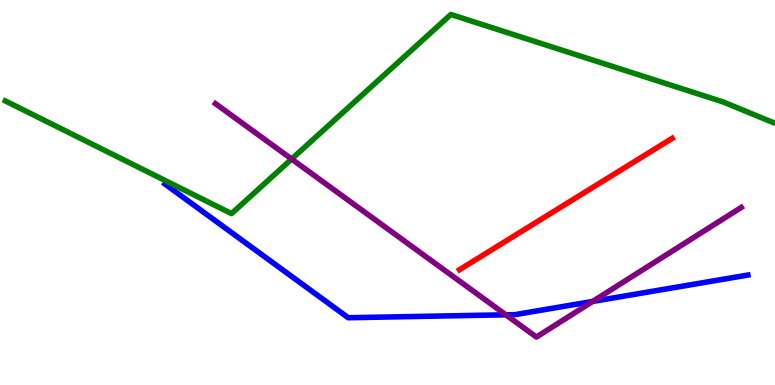[{'lines': ['blue', 'red'], 'intersections': []}, {'lines': ['green', 'red'], 'intersections': []}, {'lines': ['purple', 'red'], 'intersections': []}, {'lines': ['blue', 'green'], 'intersections': []}, {'lines': ['blue', 'purple'], 'intersections': [{'x': 6.53, 'y': 1.82}, {'x': 7.65, 'y': 2.17}]}, {'lines': ['green', 'purple'], 'intersections': [{'x': 3.76, 'y': 5.87}]}]